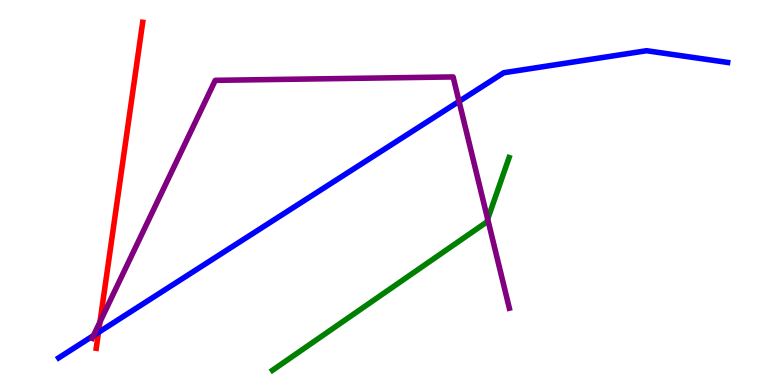[{'lines': ['blue', 'red'], 'intersections': [{'x': 1.27, 'y': 1.37}]}, {'lines': ['green', 'red'], 'intersections': []}, {'lines': ['purple', 'red'], 'intersections': [{'x': 1.29, 'y': 1.64}]}, {'lines': ['blue', 'green'], 'intersections': []}, {'lines': ['blue', 'purple'], 'intersections': [{'x': 1.21, 'y': 1.28}, {'x': 5.92, 'y': 7.37}]}, {'lines': ['green', 'purple'], 'intersections': [{'x': 6.29, 'y': 4.31}]}]